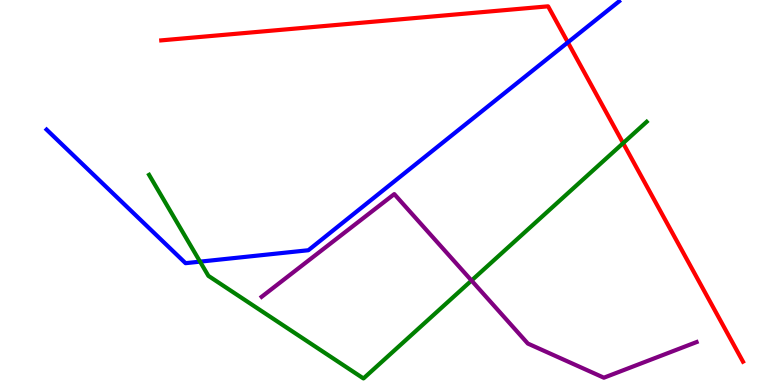[{'lines': ['blue', 'red'], 'intersections': [{'x': 7.33, 'y': 8.9}]}, {'lines': ['green', 'red'], 'intersections': [{'x': 8.04, 'y': 6.28}]}, {'lines': ['purple', 'red'], 'intersections': []}, {'lines': ['blue', 'green'], 'intersections': [{'x': 2.58, 'y': 3.2}]}, {'lines': ['blue', 'purple'], 'intersections': []}, {'lines': ['green', 'purple'], 'intersections': [{'x': 6.08, 'y': 2.71}]}]